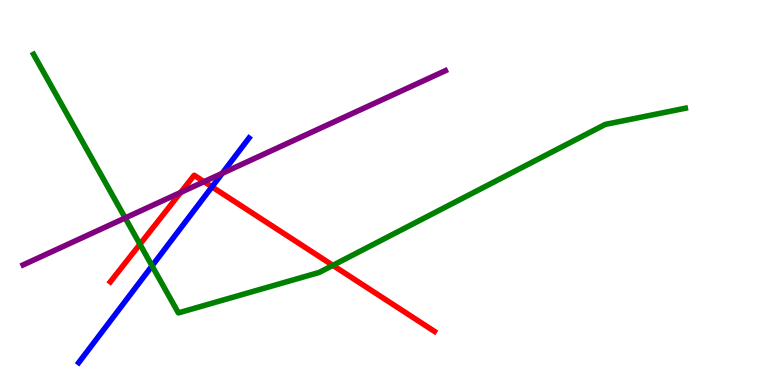[{'lines': ['blue', 'red'], 'intersections': [{'x': 2.74, 'y': 5.15}]}, {'lines': ['green', 'red'], 'intersections': [{'x': 1.81, 'y': 3.66}, {'x': 4.29, 'y': 3.11}]}, {'lines': ['purple', 'red'], 'intersections': [{'x': 2.33, 'y': 5.0}, {'x': 2.63, 'y': 5.28}]}, {'lines': ['blue', 'green'], 'intersections': [{'x': 1.96, 'y': 3.09}]}, {'lines': ['blue', 'purple'], 'intersections': [{'x': 2.87, 'y': 5.5}]}, {'lines': ['green', 'purple'], 'intersections': [{'x': 1.62, 'y': 4.34}]}]